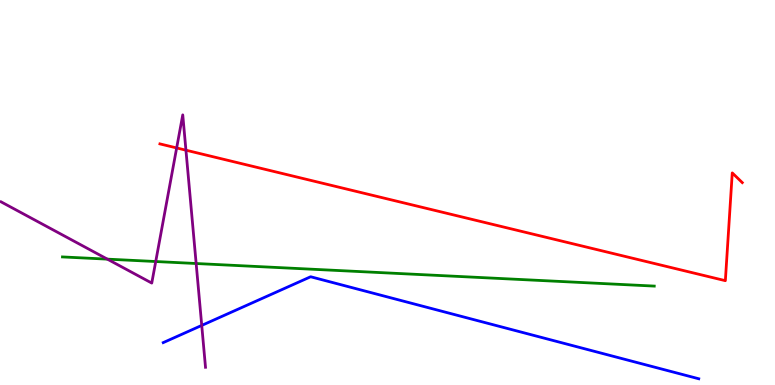[{'lines': ['blue', 'red'], 'intersections': []}, {'lines': ['green', 'red'], 'intersections': []}, {'lines': ['purple', 'red'], 'intersections': [{'x': 2.28, 'y': 6.16}, {'x': 2.4, 'y': 6.1}]}, {'lines': ['blue', 'green'], 'intersections': []}, {'lines': ['blue', 'purple'], 'intersections': [{'x': 2.6, 'y': 1.55}]}, {'lines': ['green', 'purple'], 'intersections': [{'x': 1.39, 'y': 3.27}, {'x': 2.01, 'y': 3.21}, {'x': 2.53, 'y': 3.16}]}]